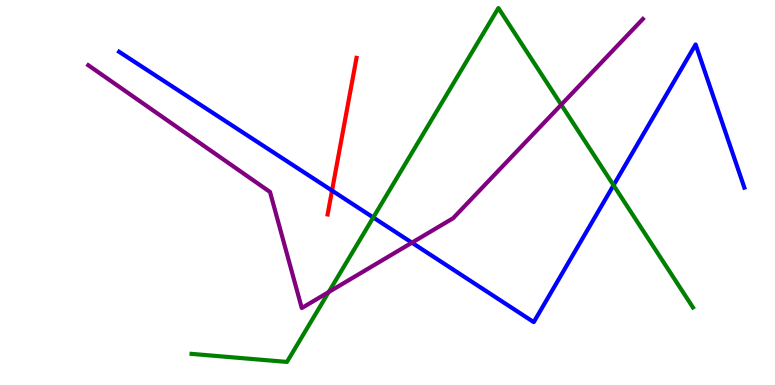[{'lines': ['blue', 'red'], 'intersections': [{'x': 4.28, 'y': 5.05}]}, {'lines': ['green', 'red'], 'intersections': []}, {'lines': ['purple', 'red'], 'intersections': []}, {'lines': ['blue', 'green'], 'intersections': [{'x': 4.82, 'y': 4.35}, {'x': 7.92, 'y': 5.19}]}, {'lines': ['blue', 'purple'], 'intersections': [{'x': 5.31, 'y': 3.7}]}, {'lines': ['green', 'purple'], 'intersections': [{'x': 4.24, 'y': 2.41}, {'x': 7.24, 'y': 7.28}]}]